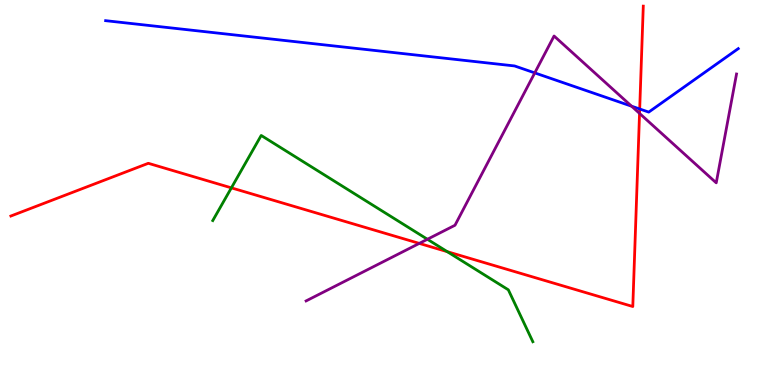[{'lines': ['blue', 'red'], 'intersections': [{'x': 8.25, 'y': 7.17}]}, {'lines': ['green', 'red'], 'intersections': [{'x': 2.99, 'y': 5.12}, {'x': 5.77, 'y': 3.46}]}, {'lines': ['purple', 'red'], 'intersections': [{'x': 5.41, 'y': 3.68}, {'x': 8.25, 'y': 7.05}]}, {'lines': ['blue', 'green'], 'intersections': []}, {'lines': ['blue', 'purple'], 'intersections': [{'x': 6.9, 'y': 8.11}, {'x': 8.15, 'y': 7.24}]}, {'lines': ['green', 'purple'], 'intersections': [{'x': 5.51, 'y': 3.79}]}]